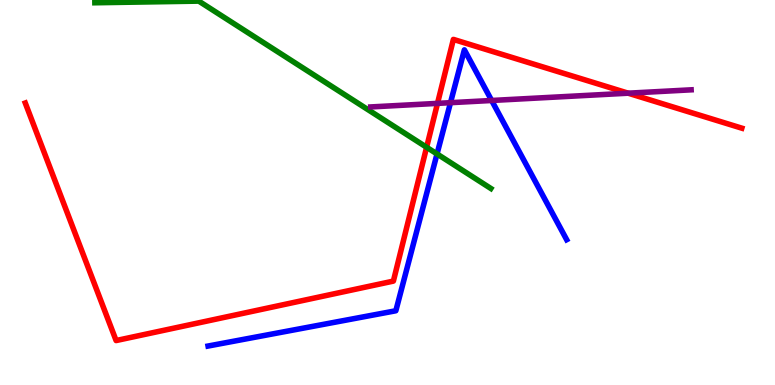[{'lines': ['blue', 'red'], 'intersections': []}, {'lines': ['green', 'red'], 'intersections': [{'x': 5.5, 'y': 6.17}]}, {'lines': ['purple', 'red'], 'intersections': [{'x': 5.65, 'y': 7.31}, {'x': 8.11, 'y': 7.58}]}, {'lines': ['blue', 'green'], 'intersections': [{'x': 5.64, 'y': 6.0}]}, {'lines': ['blue', 'purple'], 'intersections': [{'x': 5.81, 'y': 7.33}, {'x': 6.34, 'y': 7.39}]}, {'lines': ['green', 'purple'], 'intersections': []}]